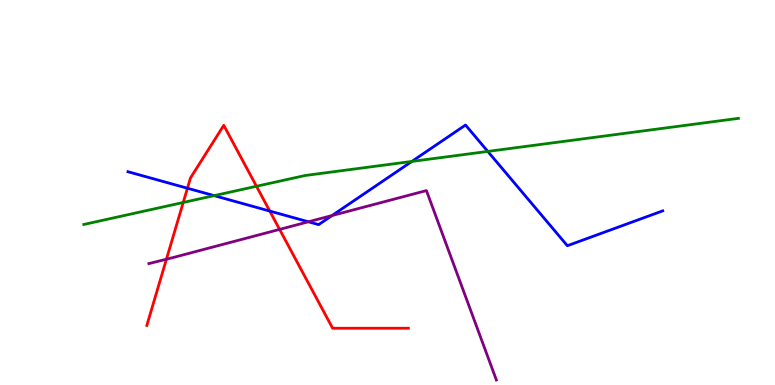[{'lines': ['blue', 'red'], 'intersections': [{'x': 2.42, 'y': 5.11}, {'x': 3.48, 'y': 4.52}]}, {'lines': ['green', 'red'], 'intersections': [{'x': 2.36, 'y': 4.74}, {'x': 3.31, 'y': 5.16}]}, {'lines': ['purple', 'red'], 'intersections': [{'x': 2.15, 'y': 3.27}, {'x': 3.61, 'y': 4.04}]}, {'lines': ['blue', 'green'], 'intersections': [{'x': 2.76, 'y': 4.92}, {'x': 5.31, 'y': 5.81}, {'x': 6.29, 'y': 6.07}]}, {'lines': ['blue', 'purple'], 'intersections': [{'x': 3.98, 'y': 4.24}, {'x': 4.28, 'y': 4.4}]}, {'lines': ['green', 'purple'], 'intersections': []}]